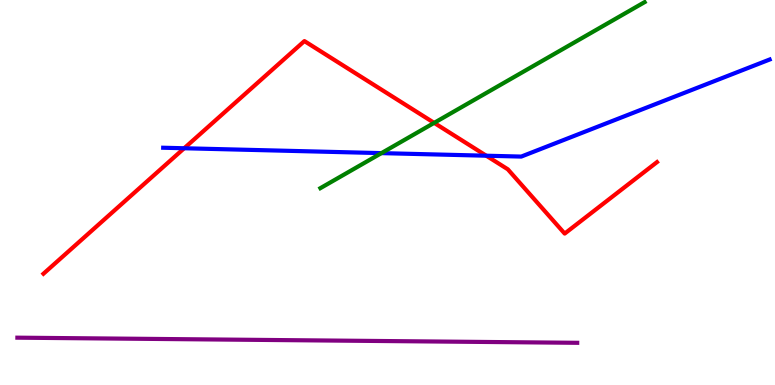[{'lines': ['blue', 'red'], 'intersections': [{'x': 2.38, 'y': 6.15}, {'x': 6.27, 'y': 5.96}]}, {'lines': ['green', 'red'], 'intersections': [{'x': 5.6, 'y': 6.81}]}, {'lines': ['purple', 'red'], 'intersections': []}, {'lines': ['blue', 'green'], 'intersections': [{'x': 4.92, 'y': 6.02}]}, {'lines': ['blue', 'purple'], 'intersections': []}, {'lines': ['green', 'purple'], 'intersections': []}]